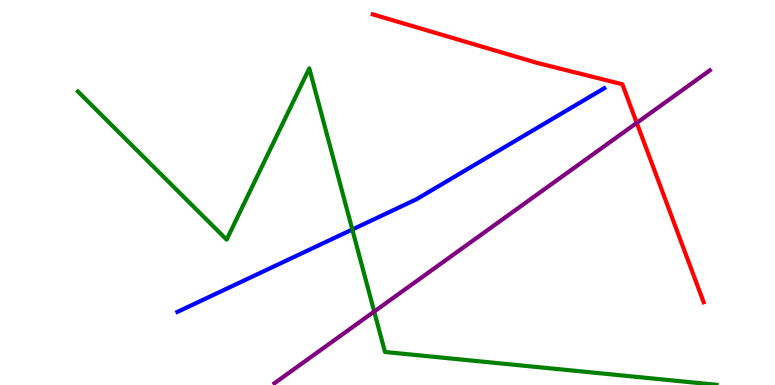[{'lines': ['blue', 'red'], 'intersections': []}, {'lines': ['green', 'red'], 'intersections': []}, {'lines': ['purple', 'red'], 'intersections': [{'x': 8.22, 'y': 6.81}]}, {'lines': ['blue', 'green'], 'intersections': [{'x': 4.55, 'y': 4.04}]}, {'lines': ['blue', 'purple'], 'intersections': []}, {'lines': ['green', 'purple'], 'intersections': [{'x': 4.83, 'y': 1.91}]}]